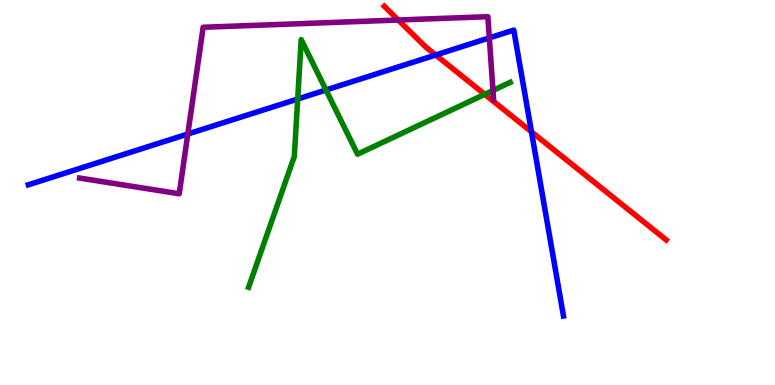[{'lines': ['blue', 'red'], 'intersections': [{'x': 5.62, 'y': 8.57}, {'x': 6.86, 'y': 6.58}]}, {'lines': ['green', 'red'], 'intersections': [{'x': 6.25, 'y': 7.55}]}, {'lines': ['purple', 'red'], 'intersections': [{'x': 5.14, 'y': 9.48}]}, {'lines': ['blue', 'green'], 'intersections': [{'x': 3.84, 'y': 7.43}, {'x': 4.21, 'y': 7.66}]}, {'lines': ['blue', 'purple'], 'intersections': [{'x': 2.42, 'y': 6.52}, {'x': 6.31, 'y': 9.02}]}, {'lines': ['green', 'purple'], 'intersections': [{'x': 6.36, 'y': 7.65}]}]